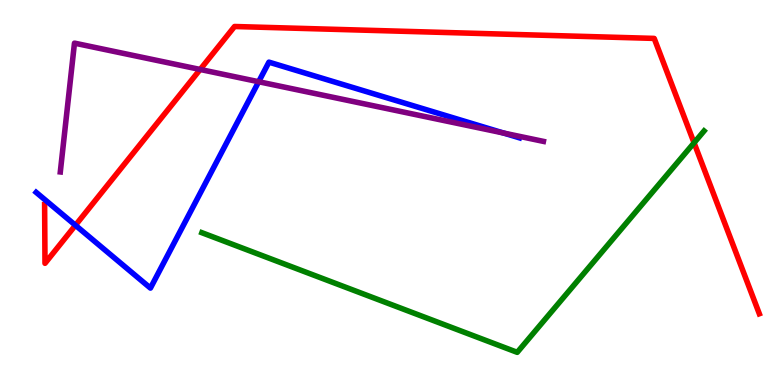[{'lines': ['blue', 'red'], 'intersections': [{'x': 0.974, 'y': 4.15}]}, {'lines': ['green', 'red'], 'intersections': [{'x': 8.96, 'y': 6.29}]}, {'lines': ['purple', 'red'], 'intersections': [{'x': 2.58, 'y': 8.2}]}, {'lines': ['blue', 'green'], 'intersections': []}, {'lines': ['blue', 'purple'], 'intersections': [{'x': 3.34, 'y': 7.88}, {'x': 6.5, 'y': 6.54}]}, {'lines': ['green', 'purple'], 'intersections': []}]